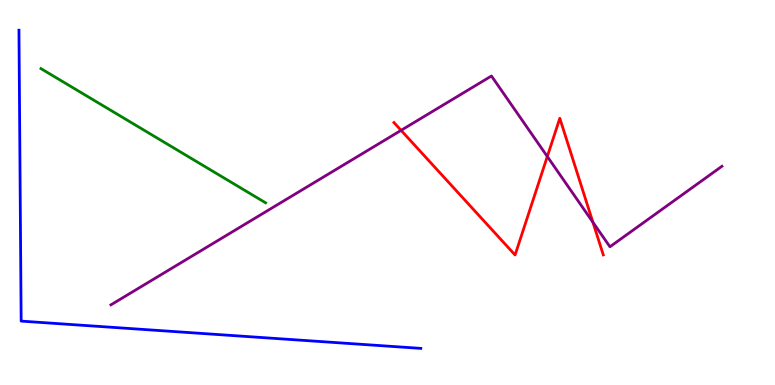[{'lines': ['blue', 'red'], 'intersections': []}, {'lines': ['green', 'red'], 'intersections': []}, {'lines': ['purple', 'red'], 'intersections': [{'x': 5.18, 'y': 6.61}, {'x': 7.06, 'y': 5.94}, {'x': 7.65, 'y': 4.23}]}, {'lines': ['blue', 'green'], 'intersections': []}, {'lines': ['blue', 'purple'], 'intersections': []}, {'lines': ['green', 'purple'], 'intersections': []}]